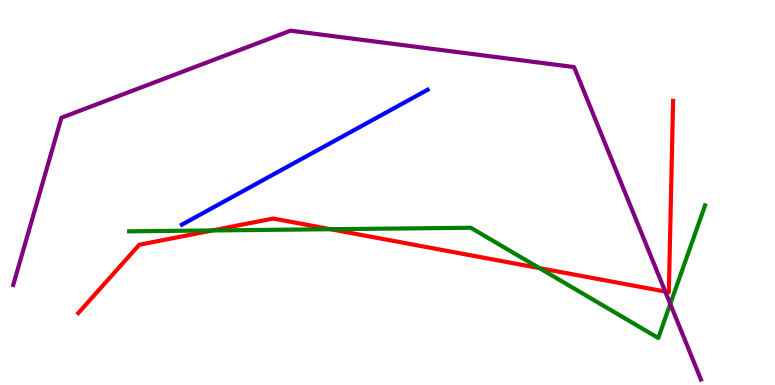[{'lines': ['blue', 'red'], 'intersections': []}, {'lines': ['green', 'red'], 'intersections': [{'x': 2.74, 'y': 4.01}, {'x': 4.27, 'y': 4.05}, {'x': 6.96, 'y': 3.04}]}, {'lines': ['purple', 'red'], 'intersections': [{'x': 8.58, 'y': 2.43}]}, {'lines': ['blue', 'green'], 'intersections': []}, {'lines': ['blue', 'purple'], 'intersections': []}, {'lines': ['green', 'purple'], 'intersections': [{'x': 8.65, 'y': 2.11}]}]